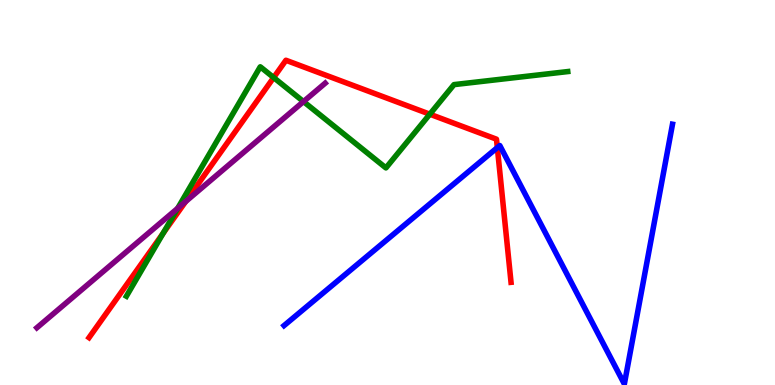[{'lines': ['blue', 'red'], 'intersections': [{'x': 6.42, 'y': 6.17}]}, {'lines': ['green', 'red'], 'intersections': [{'x': 2.1, 'y': 3.94}, {'x': 3.53, 'y': 7.99}, {'x': 5.55, 'y': 7.03}]}, {'lines': ['purple', 'red'], 'intersections': [{'x': 2.4, 'y': 4.76}]}, {'lines': ['blue', 'green'], 'intersections': []}, {'lines': ['blue', 'purple'], 'intersections': []}, {'lines': ['green', 'purple'], 'intersections': [{'x': 2.29, 'y': 4.59}, {'x': 3.92, 'y': 7.36}]}]